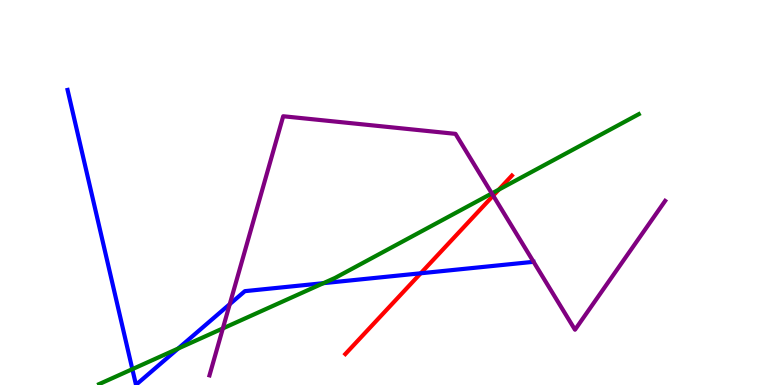[{'lines': ['blue', 'red'], 'intersections': [{'x': 5.43, 'y': 2.9}]}, {'lines': ['green', 'red'], 'intersections': [{'x': 6.44, 'y': 5.07}]}, {'lines': ['purple', 'red'], 'intersections': [{'x': 6.36, 'y': 4.92}]}, {'lines': ['blue', 'green'], 'intersections': [{'x': 1.71, 'y': 0.412}, {'x': 2.3, 'y': 0.947}, {'x': 4.17, 'y': 2.64}]}, {'lines': ['blue', 'purple'], 'intersections': [{'x': 2.96, 'y': 2.1}]}, {'lines': ['green', 'purple'], 'intersections': [{'x': 2.88, 'y': 1.47}, {'x': 6.35, 'y': 4.98}]}]